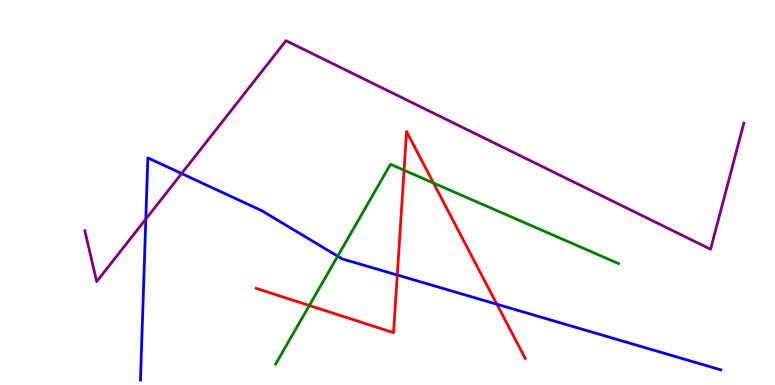[{'lines': ['blue', 'red'], 'intersections': [{'x': 5.13, 'y': 2.86}, {'x': 6.41, 'y': 2.1}]}, {'lines': ['green', 'red'], 'intersections': [{'x': 3.99, 'y': 2.07}, {'x': 5.21, 'y': 5.58}, {'x': 5.59, 'y': 5.25}]}, {'lines': ['purple', 'red'], 'intersections': []}, {'lines': ['blue', 'green'], 'intersections': [{'x': 4.36, 'y': 3.35}]}, {'lines': ['blue', 'purple'], 'intersections': [{'x': 1.88, 'y': 4.31}, {'x': 2.34, 'y': 5.49}]}, {'lines': ['green', 'purple'], 'intersections': []}]